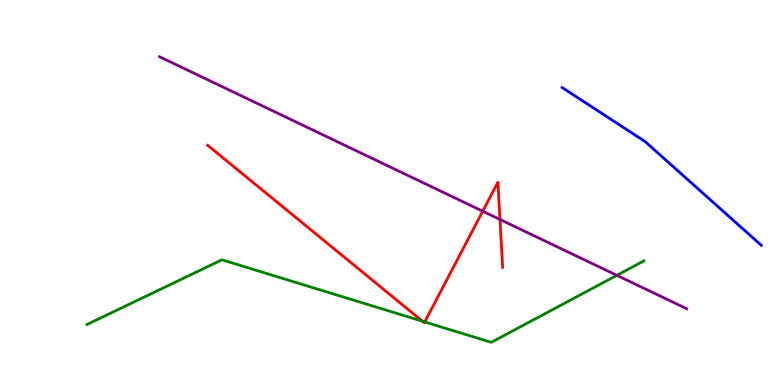[{'lines': ['blue', 'red'], 'intersections': []}, {'lines': ['green', 'red'], 'intersections': [{'x': 5.45, 'y': 1.66}, {'x': 5.48, 'y': 1.64}]}, {'lines': ['purple', 'red'], 'intersections': [{'x': 6.23, 'y': 4.51}, {'x': 6.45, 'y': 4.3}]}, {'lines': ['blue', 'green'], 'intersections': []}, {'lines': ['blue', 'purple'], 'intersections': []}, {'lines': ['green', 'purple'], 'intersections': [{'x': 7.96, 'y': 2.85}]}]